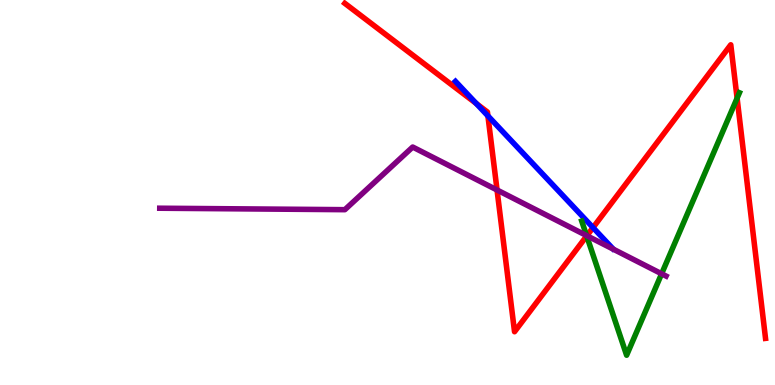[{'lines': ['blue', 'red'], 'intersections': [{'x': 6.15, 'y': 7.31}, {'x': 6.3, 'y': 6.99}, {'x': 7.65, 'y': 4.09}]}, {'lines': ['green', 'red'], 'intersections': [{'x': 7.57, 'y': 3.87}, {'x': 9.51, 'y': 7.45}]}, {'lines': ['purple', 'red'], 'intersections': [{'x': 6.41, 'y': 5.07}, {'x': 7.57, 'y': 3.88}]}, {'lines': ['blue', 'green'], 'intersections': []}, {'lines': ['blue', 'purple'], 'intersections': []}, {'lines': ['green', 'purple'], 'intersections': [{'x': 7.57, 'y': 3.88}, {'x': 8.54, 'y': 2.89}]}]